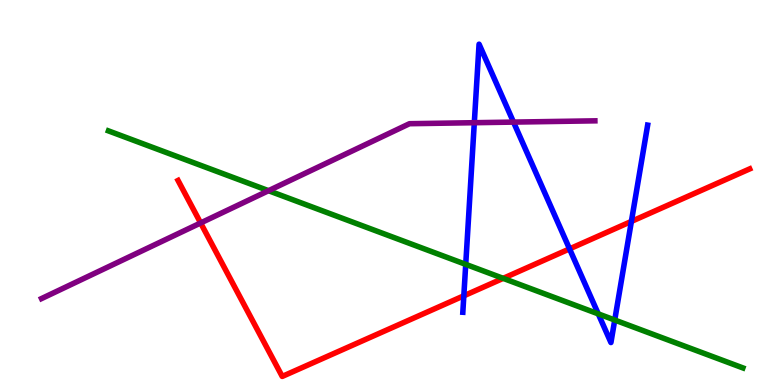[{'lines': ['blue', 'red'], 'intersections': [{'x': 5.98, 'y': 2.32}, {'x': 7.35, 'y': 3.54}, {'x': 8.15, 'y': 4.25}]}, {'lines': ['green', 'red'], 'intersections': [{'x': 6.49, 'y': 2.77}]}, {'lines': ['purple', 'red'], 'intersections': [{'x': 2.59, 'y': 4.21}]}, {'lines': ['blue', 'green'], 'intersections': [{'x': 6.01, 'y': 3.13}, {'x': 7.72, 'y': 1.85}, {'x': 7.93, 'y': 1.69}]}, {'lines': ['blue', 'purple'], 'intersections': [{'x': 6.12, 'y': 6.81}, {'x': 6.63, 'y': 6.83}]}, {'lines': ['green', 'purple'], 'intersections': [{'x': 3.46, 'y': 5.05}]}]